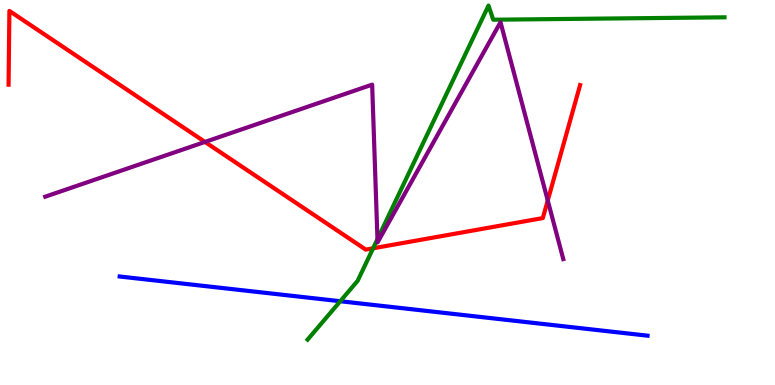[{'lines': ['blue', 'red'], 'intersections': []}, {'lines': ['green', 'red'], 'intersections': [{'x': 4.81, 'y': 3.55}]}, {'lines': ['purple', 'red'], 'intersections': [{'x': 2.64, 'y': 6.31}, {'x': 7.07, 'y': 4.79}]}, {'lines': ['blue', 'green'], 'intersections': [{'x': 4.39, 'y': 2.18}]}, {'lines': ['blue', 'purple'], 'intersections': []}, {'lines': ['green', 'purple'], 'intersections': [{'x': 4.87, 'y': 3.79}]}]